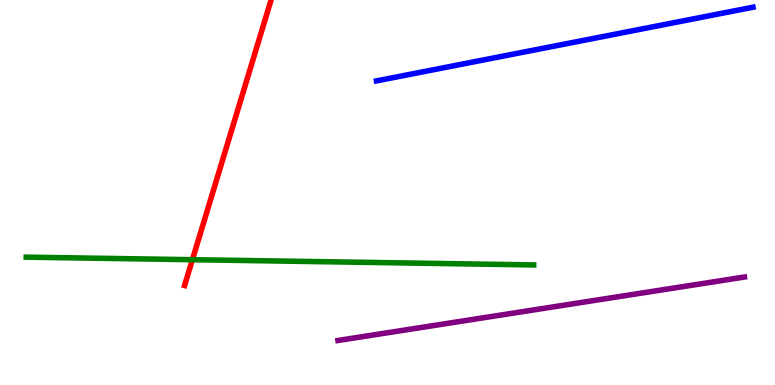[{'lines': ['blue', 'red'], 'intersections': []}, {'lines': ['green', 'red'], 'intersections': [{'x': 2.48, 'y': 3.25}]}, {'lines': ['purple', 'red'], 'intersections': []}, {'lines': ['blue', 'green'], 'intersections': []}, {'lines': ['blue', 'purple'], 'intersections': []}, {'lines': ['green', 'purple'], 'intersections': []}]